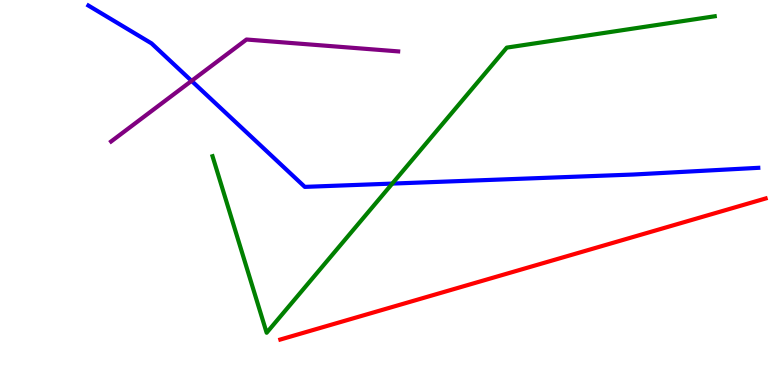[{'lines': ['blue', 'red'], 'intersections': []}, {'lines': ['green', 'red'], 'intersections': []}, {'lines': ['purple', 'red'], 'intersections': []}, {'lines': ['blue', 'green'], 'intersections': [{'x': 5.06, 'y': 5.23}]}, {'lines': ['blue', 'purple'], 'intersections': [{'x': 2.47, 'y': 7.9}]}, {'lines': ['green', 'purple'], 'intersections': []}]